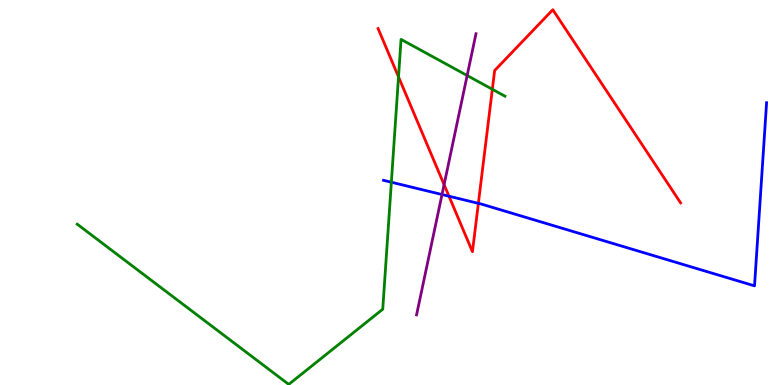[{'lines': ['blue', 'red'], 'intersections': [{'x': 5.79, 'y': 4.9}, {'x': 6.17, 'y': 4.72}]}, {'lines': ['green', 'red'], 'intersections': [{'x': 5.14, 'y': 8.0}, {'x': 6.35, 'y': 7.68}]}, {'lines': ['purple', 'red'], 'intersections': [{'x': 5.73, 'y': 5.2}]}, {'lines': ['blue', 'green'], 'intersections': [{'x': 5.05, 'y': 5.27}]}, {'lines': ['blue', 'purple'], 'intersections': [{'x': 5.7, 'y': 4.95}]}, {'lines': ['green', 'purple'], 'intersections': [{'x': 6.03, 'y': 8.04}]}]